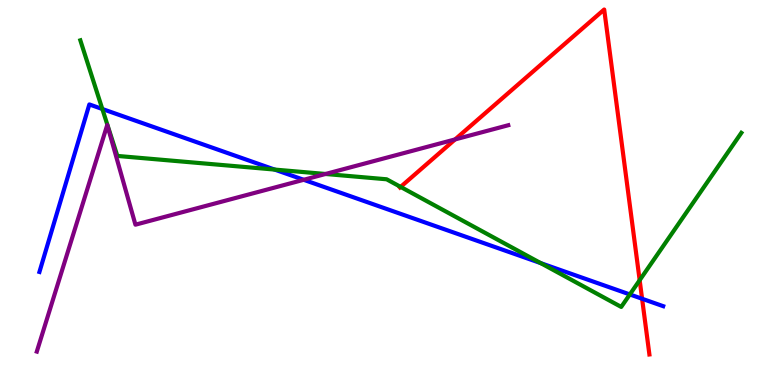[{'lines': ['blue', 'red'], 'intersections': [{'x': 8.29, 'y': 2.24}]}, {'lines': ['green', 'red'], 'intersections': [{'x': 5.17, 'y': 5.15}, {'x': 8.25, 'y': 2.72}]}, {'lines': ['purple', 'red'], 'intersections': [{'x': 5.87, 'y': 6.38}]}, {'lines': ['blue', 'green'], 'intersections': [{'x': 1.32, 'y': 7.17}, {'x': 3.54, 'y': 5.6}, {'x': 6.98, 'y': 3.17}, {'x': 8.13, 'y': 2.35}]}, {'lines': ['blue', 'purple'], 'intersections': [{'x': 3.92, 'y': 5.33}]}, {'lines': ['green', 'purple'], 'intersections': [{'x': 4.2, 'y': 5.48}]}]